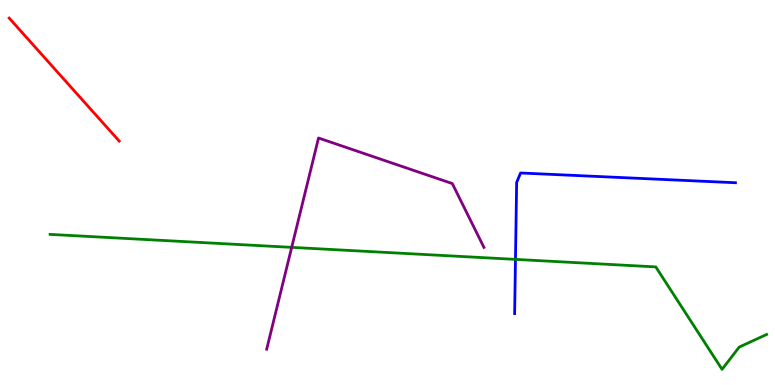[{'lines': ['blue', 'red'], 'intersections': []}, {'lines': ['green', 'red'], 'intersections': []}, {'lines': ['purple', 'red'], 'intersections': []}, {'lines': ['blue', 'green'], 'intersections': [{'x': 6.65, 'y': 3.26}]}, {'lines': ['blue', 'purple'], 'intersections': []}, {'lines': ['green', 'purple'], 'intersections': [{'x': 3.76, 'y': 3.57}]}]